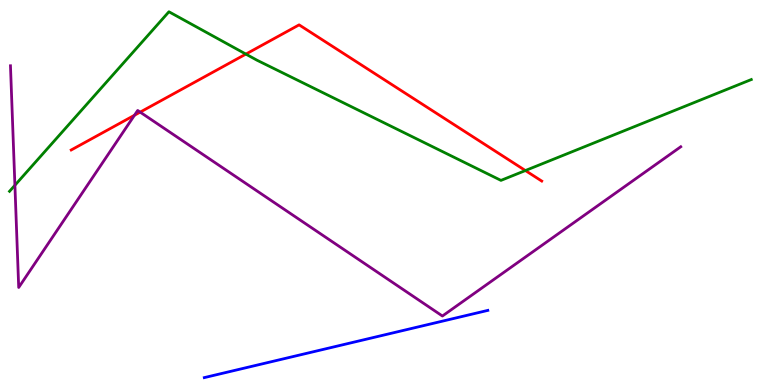[{'lines': ['blue', 'red'], 'intersections': []}, {'lines': ['green', 'red'], 'intersections': [{'x': 3.17, 'y': 8.6}, {'x': 6.78, 'y': 5.57}]}, {'lines': ['purple', 'red'], 'intersections': [{'x': 1.74, 'y': 7.01}, {'x': 1.81, 'y': 7.09}]}, {'lines': ['blue', 'green'], 'intersections': []}, {'lines': ['blue', 'purple'], 'intersections': []}, {'lines': ['green', 'purple'], 'intersections': [{'x': 0.192, 'y': 5.19}]}]